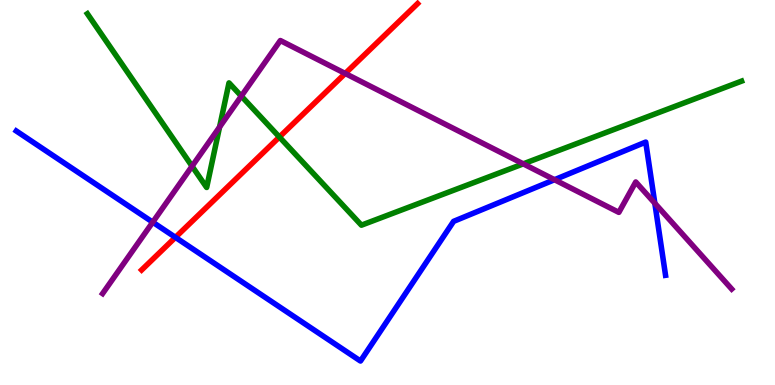[{'lines': ['blue', 'red'], 'intersections': [{'x': 2.26, 'y': 3.83}]}, {'lines': ['green', 'red'], 'intersections': [{'x': 3.6, 'y': 6.44}]}, {'lines': ['purple', 'red'], 'intersections': [{'x': 4.45, 'y': 8.09}]}, {'lines': ['blue', 'green'], 'intersections': []}, {'lines': ['blue', 'purple'], 'intersections': [{'x': 1.97, 'y': 4.23}, {'x': 7.16, 'y': 5.33}, {'x': 8.45, 'y': 4.72}]}, {'lines': ['green', 'purple'], 'intersections': [{'x': 2.48, 'y': 5.68}, {'x': 2.83, 'y': 6.7}, {'x': 3.11, 'y': 7.5}, {'x': 6.75, 'y': 5.74}]}]